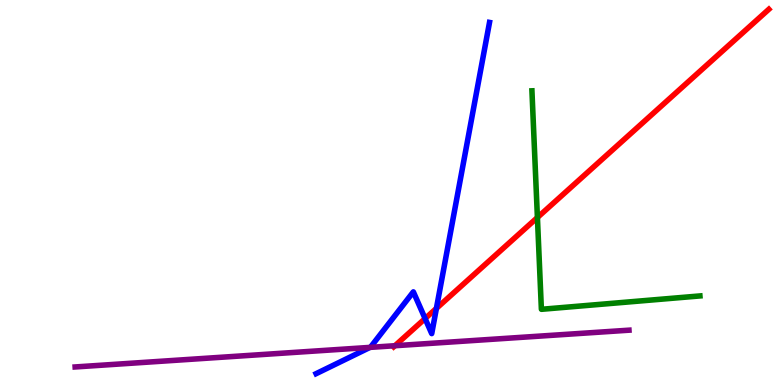[{'lines': ['blue', 'red'], 'intersections': [{'x': 5.49, 'y': 1.73}, {'x': 5.63, 'y': 1.99}]}, {'lines': ['green', 'red'], 'intersections': [{'x': 6.93, 'y': 4.35}]}, {'lines': ['purple', 'red'], 'intersections': [{'x': 5.1, 'y': 1.02}]}, {'lines': ['blue', 'green'], 'intersections': []}, {'lines': ['blue', 'purple'], 'intersections': [{'x': 4.77, 'y': 0.977}]}, {'lines': ['green', 'purple'], 'intersections': []}]